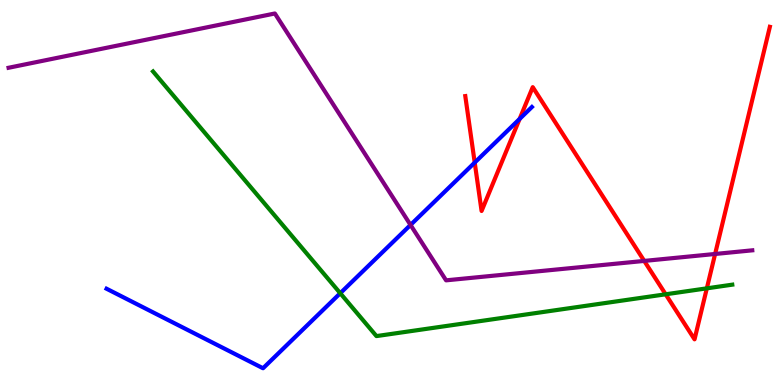[{'lines': ['blue', 'red'], 'intersections': [{'x': 6.13, 'y': 5.78}, {'x': 6.7, 'y': 6.91}]}, {'lines': ['green', 'red'], 'intersections': [{'x': 8.59, 'y': 2.36}, {'x': 9.12, 'y': 2.51}]}, {'lines': ['purple', 'red'], 'intersections': [{'x': 8.31, 'y': 3.22}, {'x': 9.23, 'y': 3.4}]}, {'lines': ['blue', 'green'], 'intersections': [{'x': 4.39, 'y': 2.38}]}, {'lines': ['blue', 'purple'], 'intersections': [{'x': 5.3, 'y': 4.16}]}, {'lines': ['green', 'purple'], 'intersections': []}]